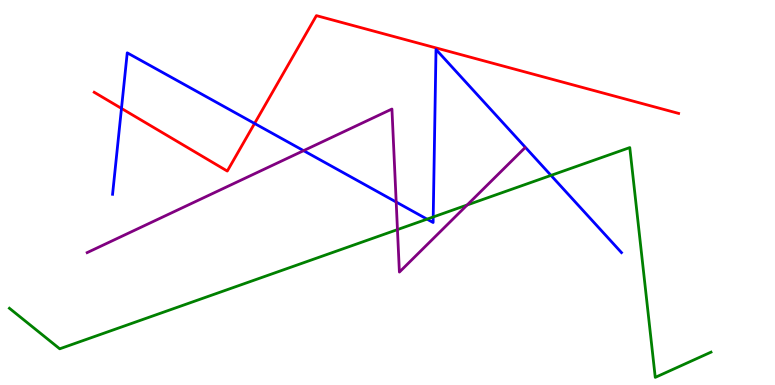[{'lines': ['blue', 'red'], 'intersections': [{'x': 1.57, 'y': 7.18}, {'x': 3.28, 'y': 6.79}]}, {'lines': ['green', 'red'], 'intersections': []}, {'lines': ['purple', 'red'], 'intersections': []}, {'lines': ['blue', 'green'], 'intersections': [{'x': 5.51, 'y': 4.31}, {'x': 5.59, 'y': 4.36}, {'x': 7.11, 'y': 5.44}]}, {'lines': ['blue', 'purple'], 'intersections': [{'x': 3.92, 'y': 6.09}, {'x': 5.11, 'y': 4.75}]}, {'lines': ['green', 'purple'], 'intersections': [{'x': 5.13, 'y': 4.04}, {'x': 6.03, 'y': 4.68}]}]